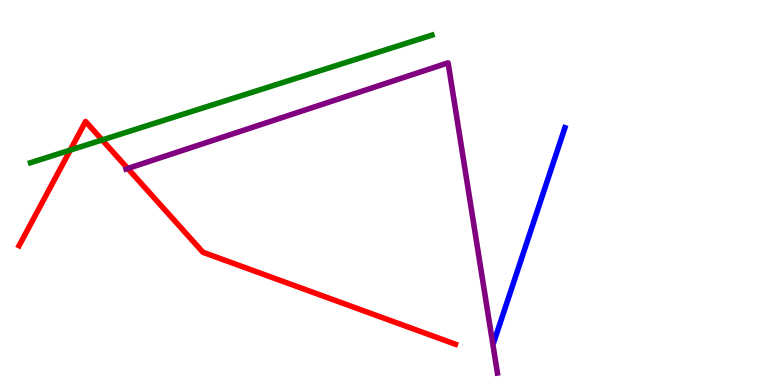[{'lines': ['blue', 'red'], 'intersections': []}, {'lines': ['green', 'red'], 'intersections': [{'x': 0.907, 'y': 6.1}, {'x': 1.32, 'y': 6.36}]}, {'lines': ['purple', 'red'], 'intersections': [{'x': 1.65, 'y': 5.62}]}, {'lines': ['blue', 'green'], 'intersections': []}, {'lines': ['blue', 'purple'], 'intersections': []}, {'lines': ['green', 'purple'], 'intersections': []}]